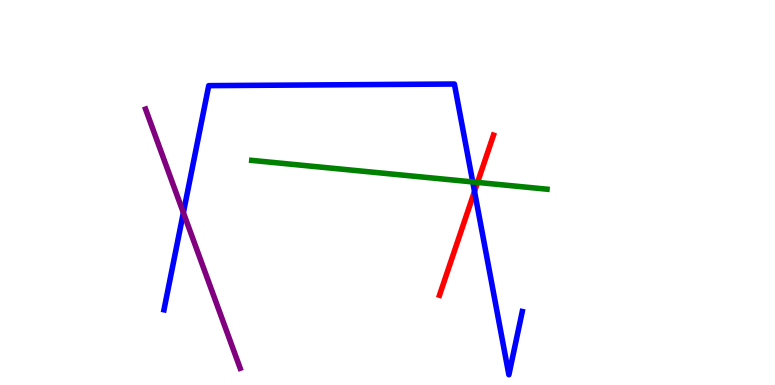[{'lines': ['blue', 'red'], 'intersections': [{'x': 6.12, 'y': 5.03}]}, {'lines': ['green', 'red'], 'intersections': [{'x': 6.16, 'y': 5.26}]}, {'lines': ['purple', 'red'], 'intersections': []}, {'lines': ['blue', 'green'], 'intersections': [{'x': 6.1, 'y': 5.27}]}, {'lines': ['blue', 'purple'], 'intersections': [{'x': 2.37, 'y': 4.48}]}, {'lines': ['green', 'purple'], 'intersections': []}]